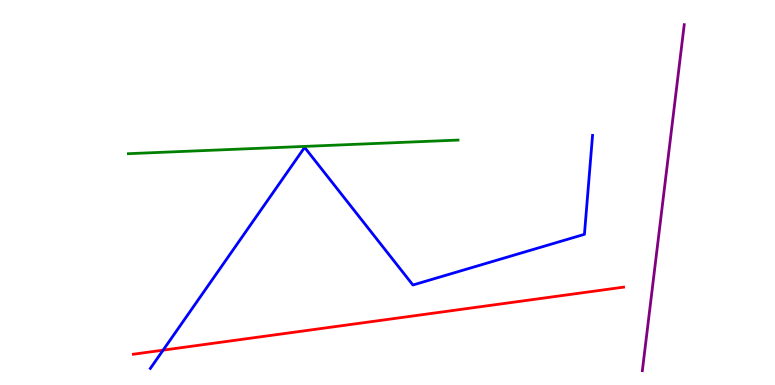[{'lines': ['blue', 'red'], 'intersections': [{'x': 2.1, 'y': 0.905}]}, {'lines': ['green', 'red'], 'intersections': []}, {'lines': ['purple', 'red'], 'intersections': []}, {'lines': ['blue', 'green'], 'intersections': []}, {'lines': ['blue', 'purple'], 'intersections': []}, {'lines': ['green', 'purple'], 'intersections': []}]